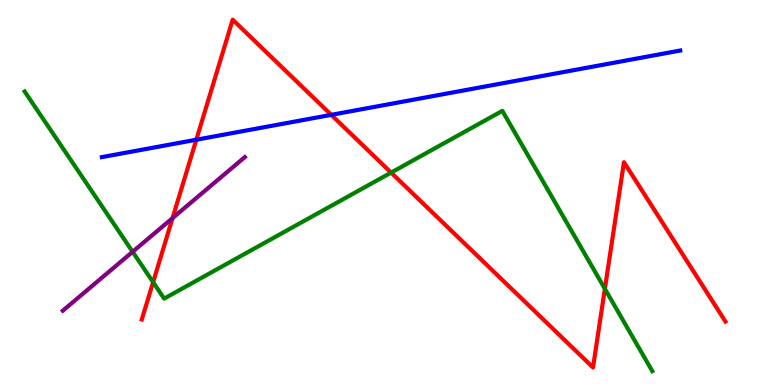[{'lines': ['blue', 'red'], 'intersections': [{'x': 2.53, 'y': 6.37}, {'x': 4.27, 'y': 7.02}]}, {'lines': ['green', 'red'], 'intersections': [{'x': 1.98, 'y': 2.67}, {'x': 5.05, 'y': 5.52}, {'x': 7.8, 'y': 2.5}]}, {'lines': ['purple', 'red'], 'intersections': [{'x': 2.23, 'y': 4.33}]}, {'lines': ['blue', 'green'], 'intersections': []}, {'lines': ['blue', 'purple'], 'intersections': []}, {'lines': ['green', 'purple'], 'intersections': [{'x': 1.71, 'y': 3.46}]}]